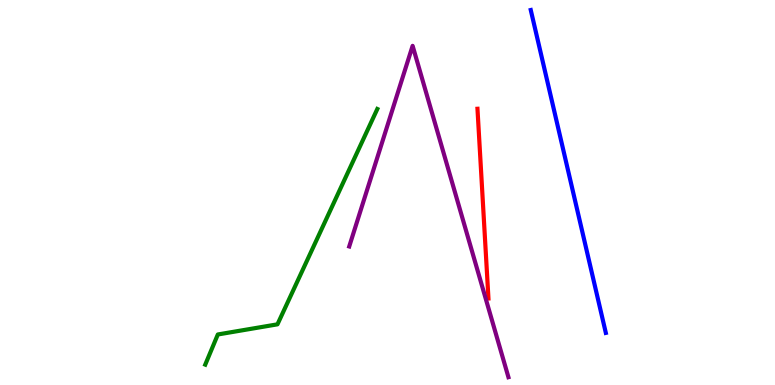[{'lines': ['blue', 'red'], 'intersections': []}, {'lines': ['green', 'red'], 'intersections': []}, {'lines': ['purple', 'red'], 'intersections': []}, {'lines': ['blue', 'green'], 'intersections': []}, {'lines': ['blue', 'purple'], 'intersections': []}, {'lines': ['green', 'purple'], 'intersections': []}]